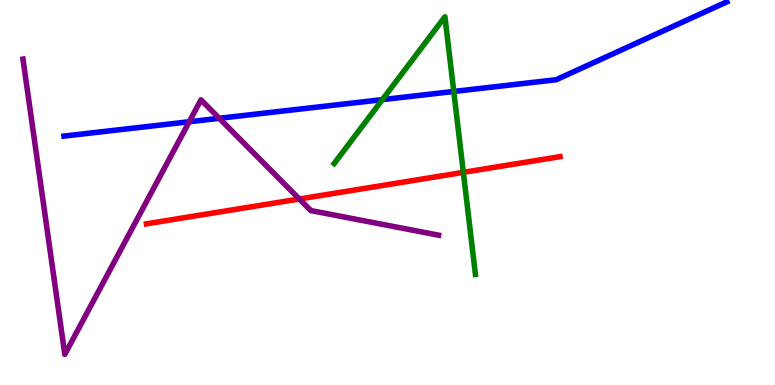[{'lines': ['blue', 'red'], 'intersections': []}, {'lines': ['green', 'red'], 'intersections': [{'x': 5.98, 'y': 5.52}]}, {'lines': ['purple', 'red'], 'intersections': [{'x': 3.86, 'y': 4.83}]}, {'lines': ['blue', 'green'], 'intersections': [{'x': 4.93, 'y': 7.41}, {'x': 5.86, 'y': 7.62}]}, {'lines': ['blue', 'purple'], 'intersections': [{'x': 2.44, 'y': 6.84}, {'x': 2.83, 'y': 6.93}]}, {'lines': ['green', 'purple'], 'intersections': []}]